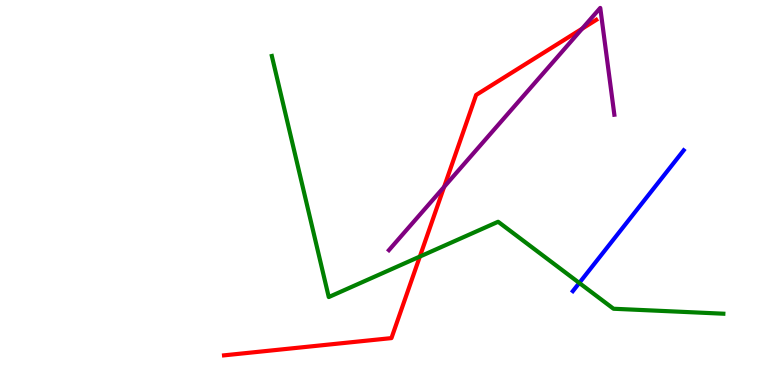[{'lines': ['blue', 'red'], 'intersections': []}, {'lines': ['green', 'red'], 'intersections': [{'x': 5.42, 'y': 3.34}]}, {'lines': ['purple', 'red'], 'intersections': [{'x': 5.73, 'y': 5.15}, {'x': 7.51, 'y': 9.26}]}, {'lines': ['blue', 'green'], 'intersections': [{'x': 7.47, 'y': 2.65}]}, {'lines': ['blue', 'purple'], 'intersections': []}, {'lines': ['green', 'purple'], 'intersections': []}]